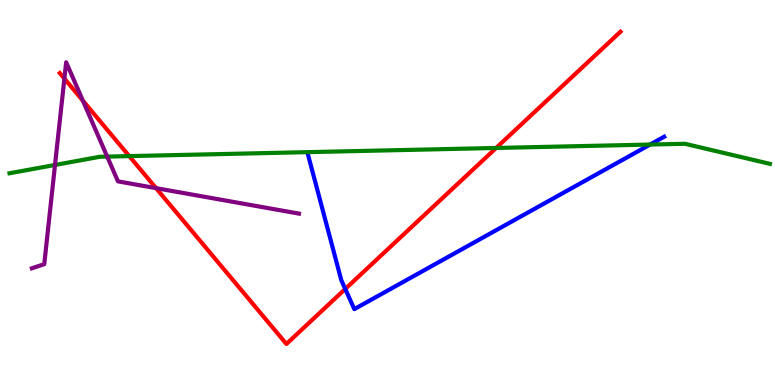[{'lines': ['blue', 'red'], 'intersections': [{'x': 4.45, 'y': 2.49}]}, {'lines': ['green', 'red'], 'intersections': [{'x': 1.67, 'y': 5.95}, {'x': 6.4, 'y': 6.16}]}, {'lines': ['purple', 'red'], 'intersections': [{'x': 0.831, 'y': 7.96}, {'x': 1.07, 'y': 7.38}, {'x': 2.01, 'y': 5.11}]}, {'lines': ['blue', 'green'], 'intersections': [{'x': 8.39, 'y': 6.25}]}, {'lines': ['blue', 'purple'], 'intersections': []}, {'lines': ['green', 'purple'], 'intersections': [{'x': 0.71, 'y': 5.72}, {'x': 1.38, 'y': 5.93}]}]